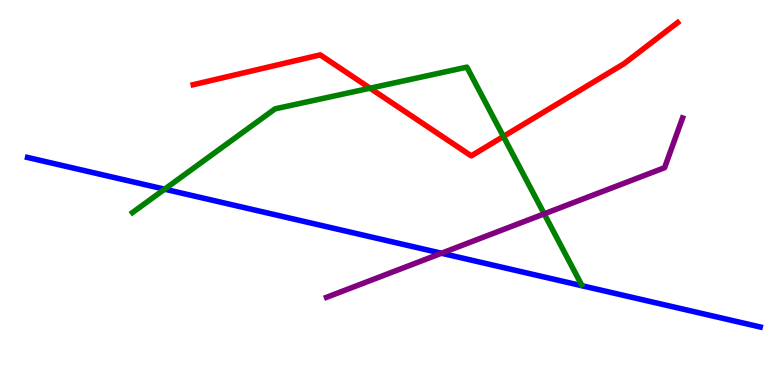[{'lines': ['blue', 'red'], 'intersections': []}, {'lines': ['green', 'red'], 'intersections': [{'x': 4.77, 'y': 7.71}, {'x': 6.5, 'y': 6.46}]}, {'lines': ['purple', 'red'], 'intersections': []}, {'lines': ['blue', 'green'], 'intersections': [{'x': 2.12, 'y': 5.09}]}, {'lines': ['blue', 'purple'], 'intersections': [{'x': 5.7, 'y': 3.42}]}, {'lines': ['green', 'purple'], 'intersections': [{'x': 7.02, 'y': 4.45}]}]